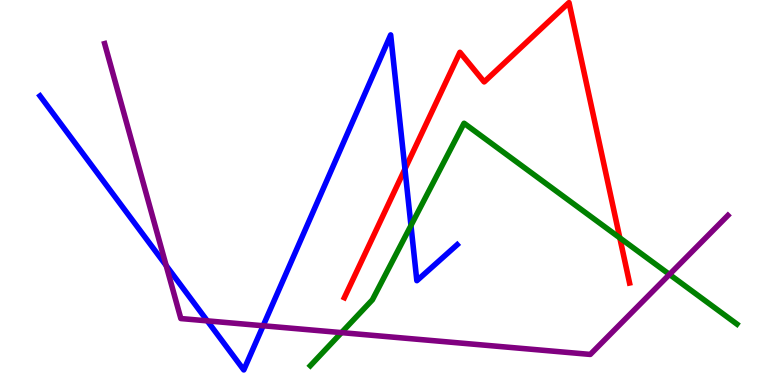[{'lines': ['blue', 'red'], 'intersections': [{'x': 5.23, 'y': 5.61}]}, {'lines': ['green', 'red'], 'intersections': [{'x': 8.0, 'y': 3.82}]}, {'lines': ['purple', 'red'], 'intersections': []}, {'lines': ['blue', 'green'], 'intersections': [{'x': 5.3, 'y': 4.14}]}, {'lines': ['blue', 'purple'], 'intersections': [{'x': 2.14, 'y': 3.1}, {'x': 2.67, 'y': 1.67}, {'x': 3.4, 'y': 1.54}]}, {'lines': ['green', 'purple'], 'intersections': [{'x': 4.41, 'y': 1.36}, {'x': 8.64, 'y': 2.87}]}]